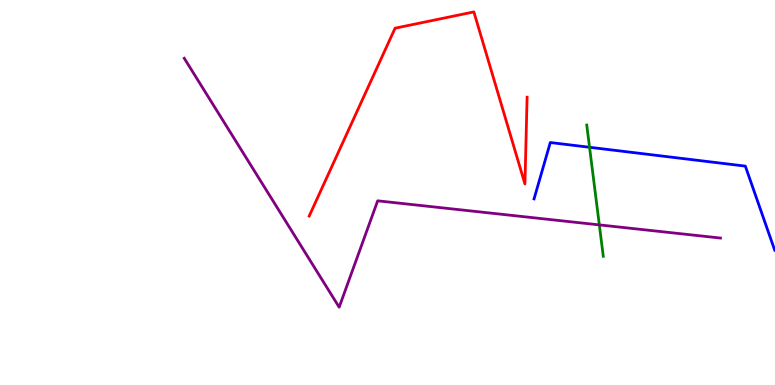[{'lines': ['blue', 'red'], 'intersections': []}, {'lines': ['green', 'red'], 'intersections': []}, {'lines': ['purple', 'red'], 'intersections': []}, {'lines': ['blue', 'green'], 'intersections': [{'x': 7.61, 'y': 6.17}]}, {'lines': ['blue', 'purple'], 'intersections': []}, {'lines': ['green', 'purple'], 'intersections': [{'x': 7.73, 'y': 4.16}]}]